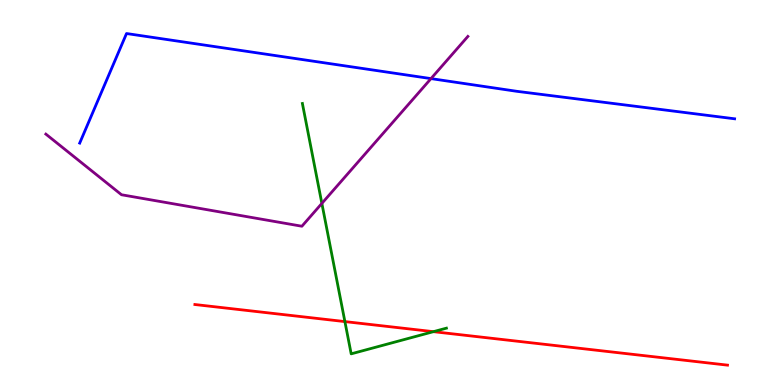[{'lines': ['blue', 'red'], 'intersections': []}, {'lines': ['green', 'red'], 'intersections': [{'x': 4.45, 'y': 1.65}, {'x': 5.59, 'y': 1.39}]}, {'lines': ['purple', 'red'], 'intersections': []}, {'lines': ['blue', 'green'], 'intersections': []}, {'lines': ['blue', 'purple'], 'intersections': [{'x': 5.56, 'y': 7.96}]}, {'lines': ['green', 'purple'], 'intersections': [{'x': 4.15, 'y': 4.72}]}]